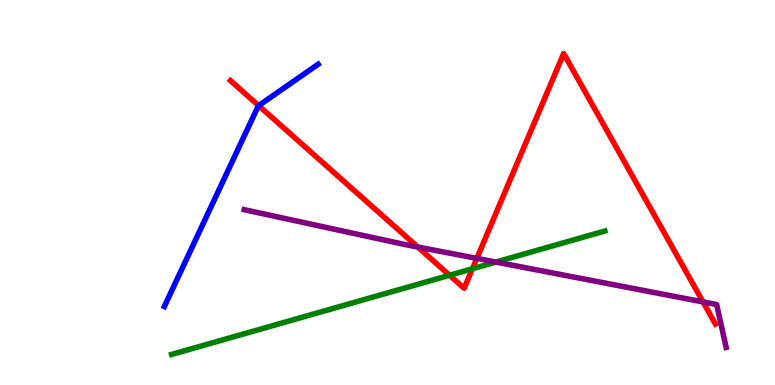[{'lines': ['blue', 'red'], 'intersections': [{'x': 3.34, 'y': 7.26}]}, {'lines': ['green', 'red'], 'intersections': [{'x': 5.8, 'y': 2.85}, {'x': 6.1, 'y': 3.02}]}, {'lines': ['purple', 'red'], 'intersections': [{'x': 5.39, 'y': 3.58}, {'x': 6.15, 'y': 3.29}, {'x': 9.07, 'y': 2.16}]}, {'lines': ['blue', 'green'], 'intersections': []}, {'lines': ['blue', 'purple'], 'intersections': []}, {'lines': ['green', 'purple'], 'intersections': [{'x': 6.4, 'y': 3.19}]}]